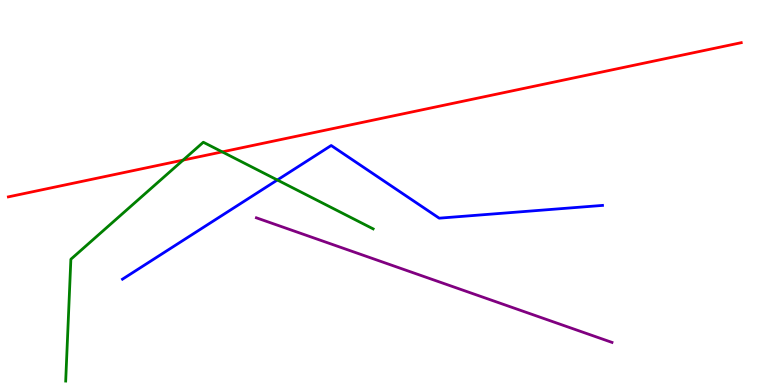[{'lines': ['blue', 'red'], 'intersections': []}, {'lines': ['green', 'red'], 'intersections': [{'x': 2.36, 'y': 5.84}, {'x': 2.87, 'y': 6.06}]}, {'lines': ['purple', 'red'], 'intersections': []}, {'lines': ['blue', 'green'], 'intersections': [{'x': 3.58, 'y': 5.32}]}, {'lines': ['blue', 'purple'], 'intersections': []}, {'lines': ['green', 'purple'], 'intersections': []}]